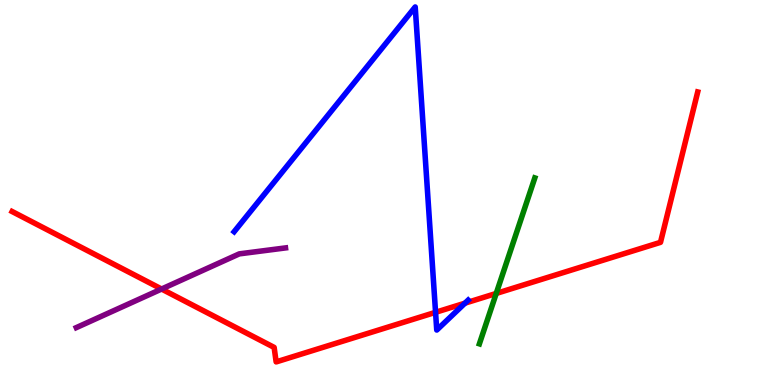[{'lines': ['blue', 'red'], 'intersections': [{'x': 5.62, 'y': 1.89}, {'x': 6.0, 'y': 2.13}]}, {'lines': ['green', 'red'], 'intersections': [{'x': 6.4, 'y': 2.38}]}, {'lines': ['purple', 'red'], 'intersections': [{'x': 2.08, 'y': 2.49}]}, {'lines': ['blue', 'green'], 'intersections': []}, {'lines': ['blue', 'purple'], 'intersections': []}, {'lines': ['green', 'purple'], 'intersections': []}]